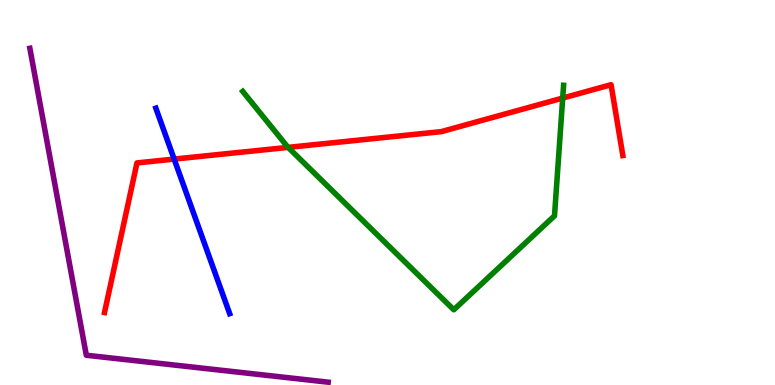[{'lines': ['blue', 'red'], 'intersections': [{'x': 2.25, 'y': 5.87}]}, {'lines': ['green', 'red'], 'intersections': [{'x': 3.72, 'y': 6.17}, {'x': 7.26, 'y': 7.45}]}, {'lines': ['purple', 'red'], 'intersections': []}, {'lines': ['blue', 'green'], 'intersections': []}, {'lines': ['blue', 'purple'], 'intersections': []}, {'lines': ['green', 'purple'], 'intersections': []}]